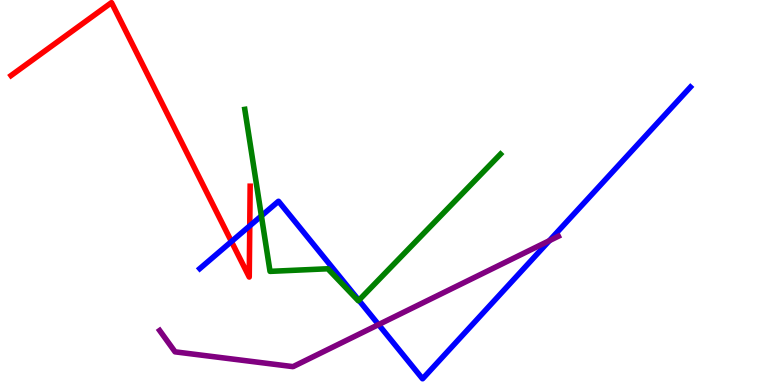[{'lines': ['blue', 'red'], 'intersections': [{'x': 2.99, 'y': 3.73}, {'x': 3.22, 'y': 4.13}]}, {'lines': ['green', 'red'], 'intersections': []}, {'lines': ['purple', 'red'], 'intersections': []}, {'lines': ['blue', 'green'], 'intersections': [{'x': 3.37, 'y': 4.39}, {'x': 4.63, 'y': 2.2}]}, {'lines': ['blue', 'purple'], 'intersections': [{'x': 4.88, 'y': 1.57}, {'x': 7.09, 'y': 3.75}]}, {'lines': ['green', 'purple'], 'intersections': []}]